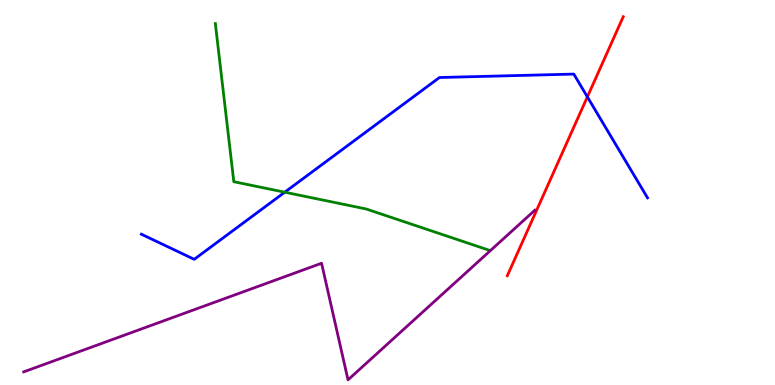[{'lines': ['blue', 'red'], 'intersections': [{'x': 7.58, 'y': 7.48}]}, {'lines': ['green', 'red'], 'intersections': []}, {'lines': ['purple', 'red'], 'intersections': []}, {'lines': ['blue', 'green'], 'intersections': [{'x': 3.67, 'y': 5.01}]}, {'lines': ['blue', 'purple'], 'intersections': []}, {'lines': ['green', 'purple'], 'intersections': []}]